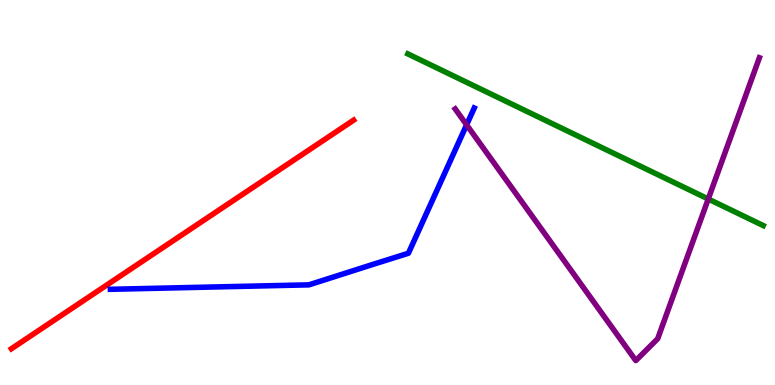[{'lines': ['blue', 'red'], 'intersections': []}, {'lines': ['green', 'red'], 'intersections': []}, {'lines': ['purple', 'red'], 'intersections': []}, {'lines': ['blue', 'green'], 'intersections': []}, {'lines': ['blue', 'purple'], 'intersections': [{'x': 6.02, 'y': 6.76}]}, {'lines': ['green', 'purple'], 'intersections': [{'x': 9.14, 'y': 4.83}]}]